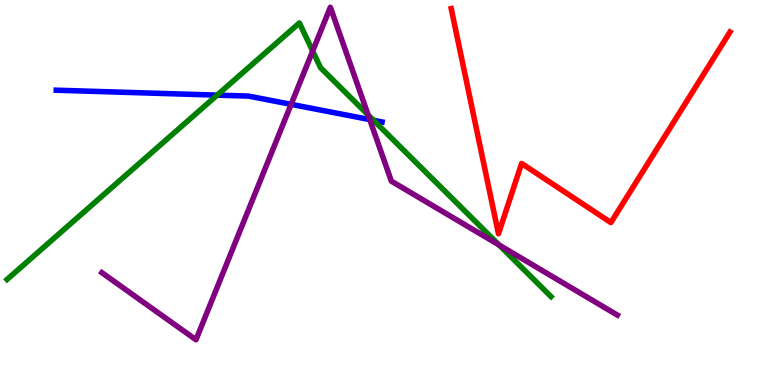[{'lines': ['blue', 'red'], 'intersections': []}, {'lines': ['green', 'red'], 'intersections': []}, {'lines': ['purple', 'red'], 'intersections': []}, {'lines': ['blue', 'green'], 'intersections': [{'x': 2.8, 'y': 7.53}, {'x': 4.82, 'y': 6.87}]}, {'lines': ['blue', 'purple'], 'intersections': [{'x': 3.76, 'y': 7.29}, {'x': 4.77, 'y': 6.89}]}, {'lines': ['green', 'purple'], 'intersections': [{'x': 4.03, 'y': 8.67}, {'x': 4.75, 'y': 7.01}, {'x': 6.44, 'y': 3.64}]}]